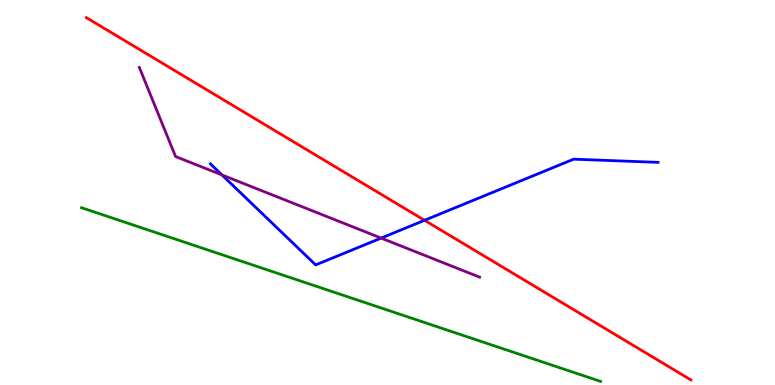[{'lines': ['blue', 'red'], 'intersections': [{'x': 5.48, 'y': 4.28}]}, {'lines': ['green', 'red'], 'intersections': []}, {'lines': ['purple', 'red'], 'intersections': []}, {'lines': ['blue', 'green'], 'intersections': []}, {'lines': ['blue', 'purple'], 'intersections': [{'x': 2.86, 'y': 5.46}, {'x': 4.92, 'y': 3.82}]}, {'lines': ['green', 'purple'], 'intersections': []}]